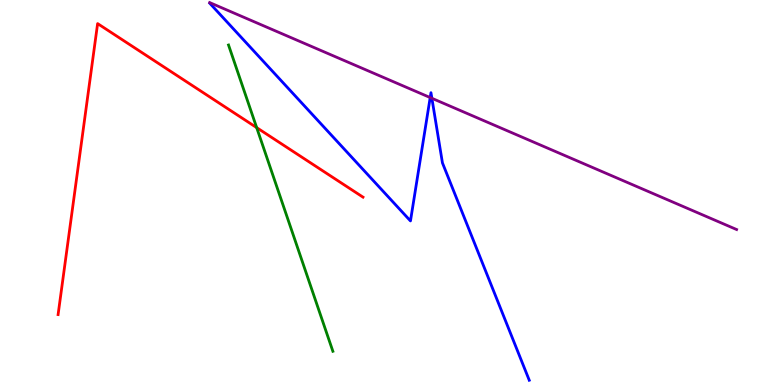[{'lines': ['blue', 'red'], 'intersections': []}, {'lines': ['green', 'red'], 'intersections': [{'x': 3.31, 'y': 6.69}]}, {'lines': ['purple', 'red'], 'intersections': []}, {'lines': ['blue', 'green'], 'intersections': []}, {'lines': ['blue', 'purple'], 'intersections': [{'x': 5.55, 'y': 7.47}, {'x': 5.57, 'y': 7.45}]}, {'lines': ['green', 'purple'], 'intersections': []}]